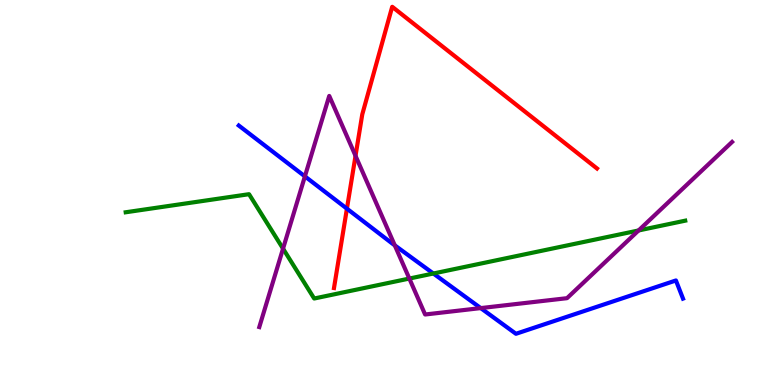[{'lines': ['blue', 'red'], 'intersections': [{'x': 4.48, 'y': 4.58}]}, {'lines': ['green', 'red'], 'intersections': []}, {'lines': ['purple', 'red'], 'intersections': [{'x': 4.59, 'y': 5.95}]}, {'lines': ['blue', 'green'], 'intersections': [{'x': 5.59, 'y': 2.9}]}, {'lines': ['blue', 'purple'], 'intersections': [{'x': 3.93, 'y': 5.42}, {'x': 5.09, 'y': 3.63}, {'x': 6.2, 'y': 2.0}]}, {'lines': ['green', 'purple'], 'intersections': [{'x': 3.65, 'y': 3.54}, {'x': 5.28, 'y': 2.76}, {'x': 8.24, 'y': 4.01}]}]